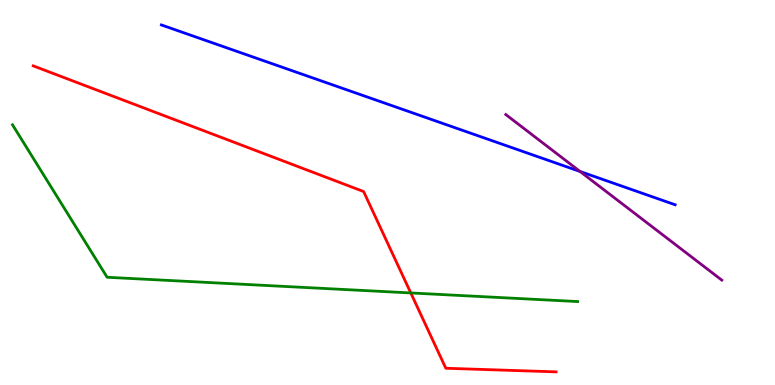[{'lines': ['blue', 'red'], 'intersections': []}, {'lines': ['green', 'red'], 'intersections': [{'x': 5.3, 'y': 2.39}]}, {'lines': ['purple', 'red'], 'intersections': []}, {'lines': ['blue', 'green'], 'intersections': []}, {'lines': ['blue', 'purple'], 'intersections': [{'x': 7.48, 'y': 5.55}]}, {'lines': ['green', 'purple'], 'intersections': []}]